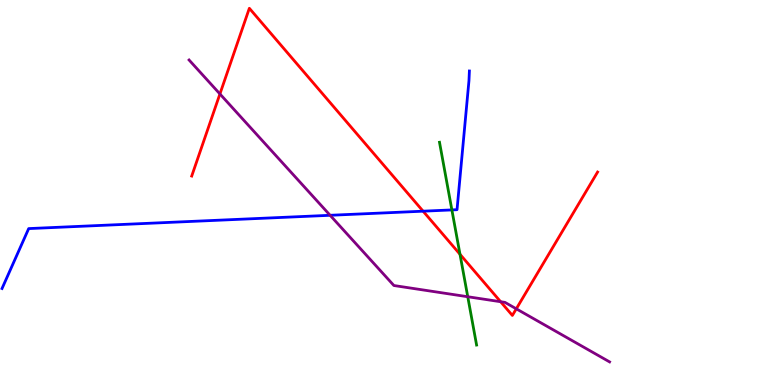[{'lines': ['blue', 'red'], 'intersections': [{'x': 5.46, 'y': 4.51}]}, {'lines': ['green', 'red'], 'intersections': [{'x': 5.94, 'y': 3.4}]}, {'lines': ['purple', 'red'], 'intersections': [{'x': 2.84, 'y': 7.56}, {'x': 6.46, 'y': 2.16}, {'x': 6.66, 'y': 1.98}]}, {'lines': ['blue', 'green'], 'intersections': [{'x': 5.83, 'y': 4.55}]}, {'lines': ['blue', 'purple'], 'intersections': [{'x': 4.26, 'y': 4.41}]}, {'lines': ['green', 'purple'], 'intersections': [{'x': 6.04, 'y': 2.29}]}]